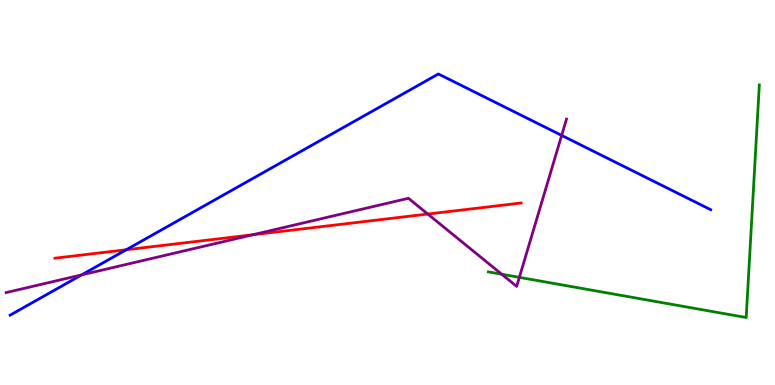[{'lines': ['blue', 'red'], 'intersections': [{'x': 1.63, 'y': 3.51}]}, {'lines': ['green', 'red'], 'intersections': []}, {'lines': ['purple', 'red'], 'intersections': [{'x': 3.26, 'y': 3.9}, {'x': 5.52, 'y': 4.44}]}, {'lines': ['blue', 'green'], 'intersections': []}, {'lines': ['blue', 'purple'], 'intersections': [{'x': 1.05, 'y': 2.86}, {'x': 7.25, 'y': 6.48}]}, {'lines': ['green', 'purple'], 'intersections': [{'x': 6.47, 'y': 2.88}, {'x': 6.7, 'y': 2.8}]}]